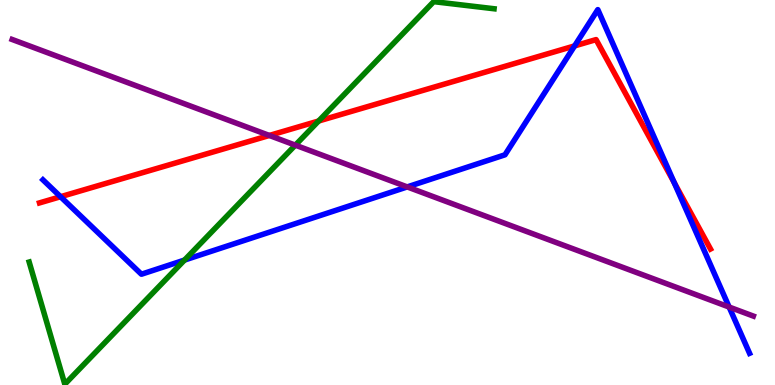[{'lines': ['blue', 'red'], 'intersections': [{'x': 0.781, 'y': 4.89}, {'x': 7.41, 'y': 8.81}, {'x': 8.7, 'y': 5.26}]}, {'lines': ['green', 'red'], 'intersections': [{'x': 4.11, 'y': 6.86}]}, {'lines': ['purple', 'red'], 'intersections': [{'x': 3.48, 'y': 6.48}]}, {'lines': ['blue', 'green'], 'intersections': [{'x': 2.38, 'y': 3.24}]}, {'lines': ['blue', 'purple'], 'intersections': [{'x': 5.25, 'y': 5.15}, {'x': 9.41, 'y': 2.02}]}, {'lines': ['green', 'purple'], 'intersections': [{'x': 3.81, 'y': 6.23}]}]